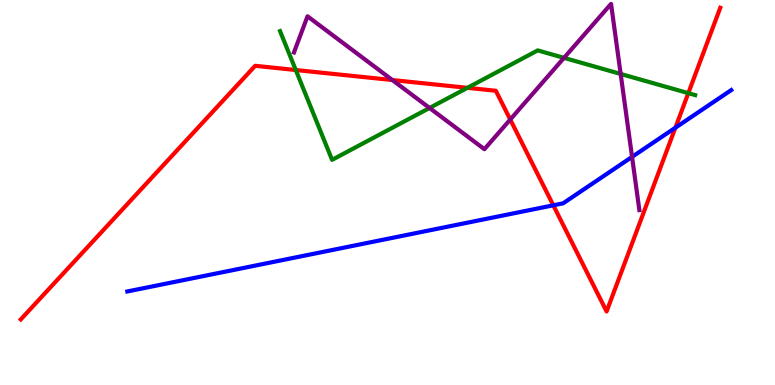[{'lines': ['blue', 'red'], 'intersections': [{'x': 7.14, 'y': 4.67}, {'x': 8.71, 'y': 6.68}]}, {'lines': ['green', 'red'], 'intersections': [{'x': 3.82, 'y': 8.18}, {'x': 6.03, 'y': 7.72}, {'x': 8.88, 'y': 7.58}]}, {'lines': ['purple', 'red'], 'intersections': [{'x': 5.06, 'y': 7.92}, {'x': 6.58, 'y': 6.9}]}, {'lines': ['blue', 'green'], 'intersections': []}, {'lines': ['blue', 'purple'], 'intersections': [{'x': 8.16, 'y': 5.92}]}, {'lines': ['green', 'purple'], 'intersections': [{'x': 5.54, 'y': 7.2}, {'x': 7.28, 'y': 8.5}, {'x': 8.01, 'y': 8.08}]}]